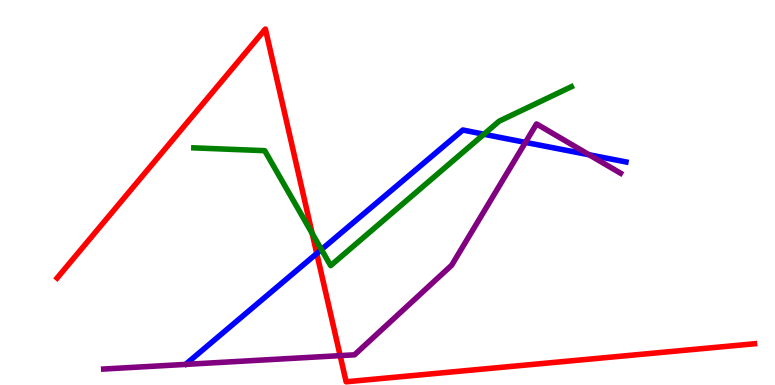[{'lines': ['blue', 'red'], 'intersections': [{'x': 4.09, 'y': 3.42}]}, {'lines': ['green', 'red'], 'intersections': [{'x': 4.03, 'y': 3.94}]}, {'lines': ['purple', 'red'], 'intersections': [{'x': 4.39, 'y': 0.763}]}, {'lines': ['blue', 'green'], 'intersections': [{'x': 4.15, 'y': 3.52}, {'x': 6.24, 'y': 6.51}]}, {'lines': ['blue', 'purple'], 'intersections': [{'x': 6.78, 'y': 6.3}, {'x': 7.6, 'y': 5.98}]}, {'lines': ['green', 'purple'], 'intersections': []}]